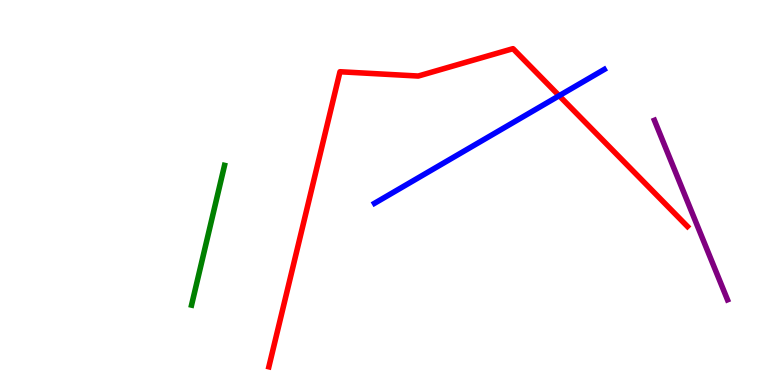[{'lines': ['blue', 'red'], 'intersections': [{'x': 7.22, 'y': 7.51}]}, {'lines': ['green', 'red'], 'intersections': []}, {'lines': ['purple', 'red'], 'intersections': []}, {'lines': ['blue', 'green'], 'intersections': []}, {'lines': ['blue', 'purple'], 'intersections': []}, {'lines': ['green', 'purple'], 'intersections': []}]